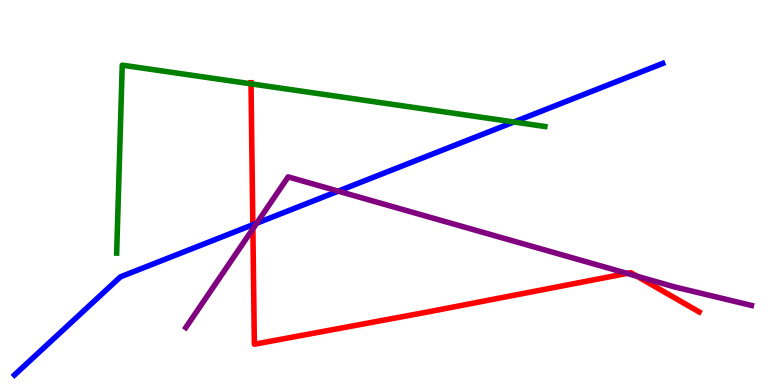[{'lines': ['blue', 'red'], 'intersections': [{'x': 3.26, 'y': 4.16}]}, {'lines': ['green', 'red'], 'intersections': [{'x': 3.24, 'y': 7.82}]}, {'lines': ['purple', 'red'], 'intersections': [{'x': 3.26, 'y': 4.06}, {'x': 8.09, 'y': 2.9}, {'x': 8.22, 'y': 2.83}]}, {'lines': ['blue', 'green'], 'intersections': [{'x': 6.63, 'y': 6.83}]}, {'lines': ['blue', 'purple'], 'intersections': [{'x': 3.31, 'y': 4.2}, {'x': 4.36, 'y': 5.04}]}, {'lines': ['green', 'purple'], 'intersections': []}]